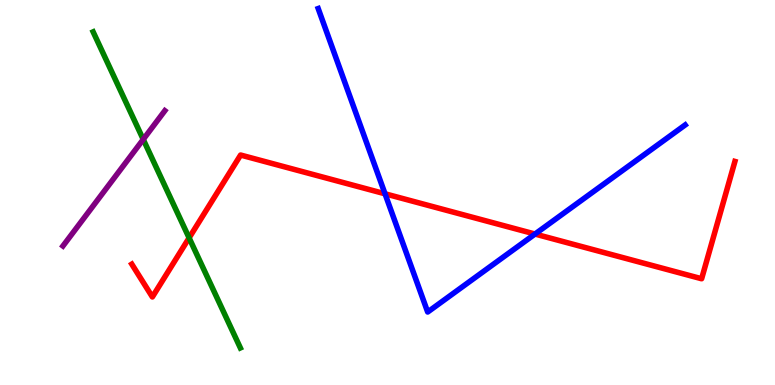[{'lines': ['blue', 'red'], 'intersections': [{'x': 4.97, 'y': 4.97}, {'x': 6.9, 'y': 3.92}]}, {'lines': ['green', 'red'], 'intersections': [{'x': 2.44, 'y': 3.82}]}, {'lines': ['purple', 'red'], 'intersections': []}, {'lines': ['blue', 'green'], 'intersections': []}, {'lines': ['blue', 'purple'], 'intersections': []}, {'lines': ['green', 'purple'], 'intersections': [{'x': 1.85, 'y': 6.38}]}]